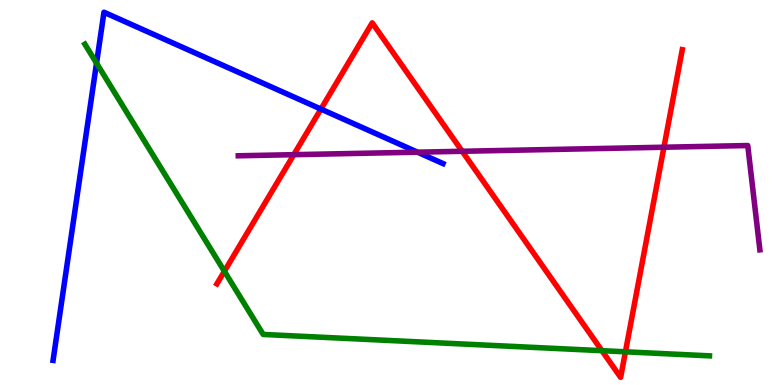[{'lines': ['blue', 'red'], 'intersections': [{'x': 4.14, 'y': 7.17}]}, {'lines': ['green', 'red'], 'intersections': [{'x': 2.9, 'y': 2.95}, {'x': 7.77, 'y': 0.891}, {'x': 8.07, 'y': 0.862}]}, {'lines': ['purple', 'red'], 'intersections': [{'x': 3.79, 'y': 5.98}, {'x': 5.96, 'y': 6.07}, {'x': 8.57, 'y': 6.18}]}, {'lines': ['blue', 'green'], 'intersections': [{'x': 1.25, 'y': 8.36}]}, {'lines': ['blue', 'purple'], 'intersections': [{'x': 5.39, 'y': 6.05}]}, {'lines': ['green', 'purple'], 'intersections': []}]